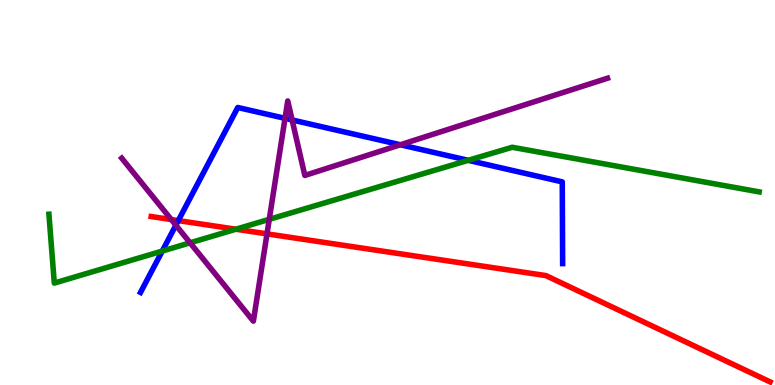[{'lines': ['blue', 'red'], 'intersections': [{'x': 2.3, 'y': 4.27}]}, {'lines': ['green', 'red'], 'intersections': [{'x': 3.04, 'y': 4.05}]}, {'lines': ['purple', 'red'], 'intersections': [{'x': 2.21, 'y': 4.3}, {'x': 3.45, 'y': 3.93}]}, {'lines': ['blue', 'green'], 'intersections': [{'x': 2.09, 'y': 3.48}, {'x': 6.04, 'y': 5.84}]}, {'lines': ['blue', 'purple'], 'intersections': [{'x': 2.27, 'y': 4.15}, {'x': 3.68, 'y': 6.93}, {'x': 3.77, 'y': 6.88}, {'x': 5.17, 'y': 6.24}]}, {'lines': ['green', 'purple'], 'intersections': [{'x': 2.45, 'y': 3.69}, {'x': 3.47, 'y': 4.3}]}]